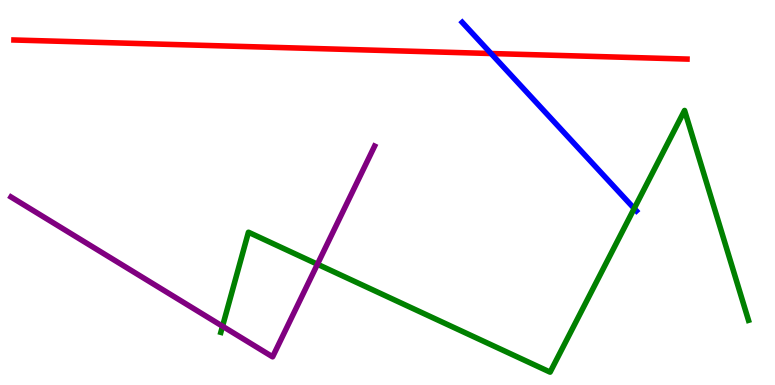[{'lines': ['blue', 'red'], 'intersections': [{'x': 6.34, 'y': 8.61}]}, {'lines': ['green', 'red'], 'intersections': []}, {'lines': ['purple', 'red'], 'intersections': []}, {'lines': ['blue', 'green'], 'intersections': [{'x': 8.18, 'y': 4.58}]}, {'lines': ['blue', 'purple'], 'intersections': []}, {'lines': ['green', 'purple'], 'intersections': [{'x': 2.87, 'y': 1.53}, {'x': 4.1, 'y': 3.14}]}]